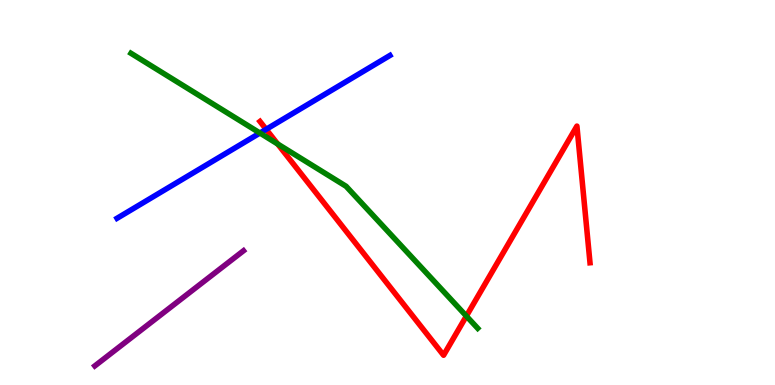[{'lines': ['blue', 'red'], 'intersections': [{'x': 3.43, 'y': 6.64}]}, {'lines': ['green', 'red'], 'intersections': [{'x': 3.58, 'y': 6.26}, {'x': 6.02, 'y': 1.79}]}, {'lines': ['purple', 'red'], 'intersections': []}, {'lines': ['blue', 'green'], 'intersections': [{'x': 3.35, 'y': 6.54}]}, {'lines': ['blue', 'purple'], 'intersections': []}, {'lines': ['green', 'purple'], 'intersections': []}]